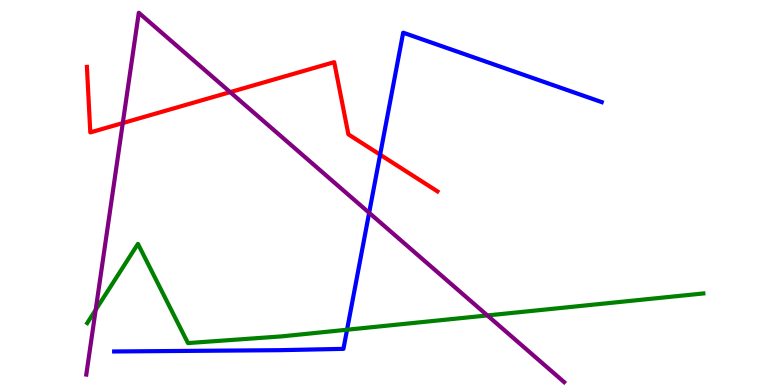[{'lines': ['blue', 'red'], 'intersections': [{'x': 4.9, 'y': 5.98}]}, {'lines': ['green', 'red'], 'intersections': []}, {'lines': ['purple', 'red'], 'intersections': [{'x': 1.58, 'y': 6.8}, {'x': 2.97, 'y': 7.61}]}, {'lines': ['blue', 'green'], 'intersections': [{'x': 4.48, 'y': 1.44}]}, {'lines': ['blue', 'purple'], 'intersections': [{'x': 4.76, 'y': 4.47}]}, {'lines': ['green', 'purple'], 'intersections': [{'x': 1.23, 'y': 1.95}, {'x': 6.29, 'y': 1.81}]}]